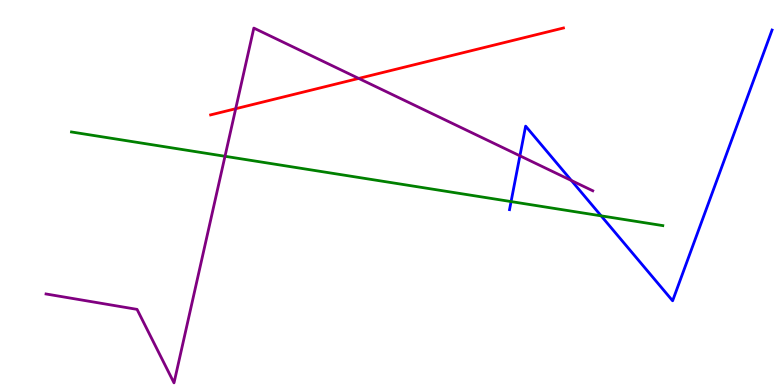[{'lines': ['blue', 'red'], 'intersections': []}, {'lines': ['green', 'red'], 'intersections': []}, {'lines': ['purple', 'red'], 'intersections': [{'x': 3.04, 'y': 7.18}, {'x': 4.63, 'y': 7.96}]}, {'lines': ['blue', 'green'], 'intersections': [{'x': 6.59, 'y': 4.76}, {'x': 7.76, 'y': 4.39}]}, {'lines': ['blue', 'purple'], 'intersections': [{'x': 6.71, 'y': 5.95}, {'x': 7.37, 'y': 5.31}]}, {'lines': ['green', 'purple'], 'intersections': [{'x': 2.9, 'y': 5.94}]}]